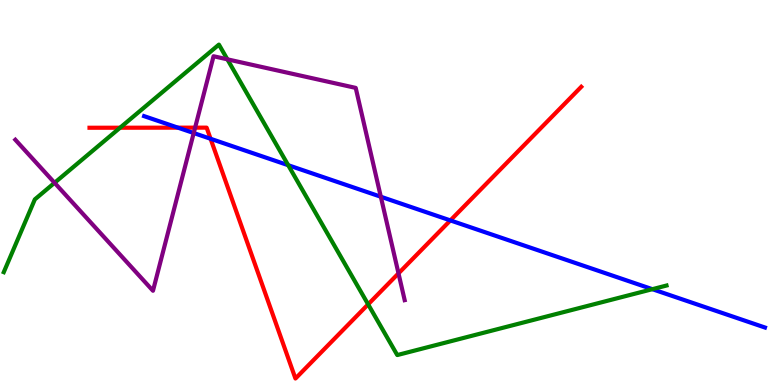[{'lines': ['blue', 'red'], 'intersections': [{'x': 2.3, 'y': 6.68}, {'x': 2.72, 'y': 6.4}, {'x': 5.81, 'y': 4.27}]}, {'lines': ['green', 'red'], 'intersections': [{'x': 1.55, 'y': 6.68}, {'x': 4.75, 'y': 2.09}]}, {'lines': ['purple', 'red'], 'intersections': [{'x': 2.52, 'y': 6.68}, {'x': 5.14, 'y': 2.9}]}, {'lines': ['blue', 'green'], 'intersections': [{'x': 3.72, 'y': 5.71}, {'x': 8.42, 'y': 2.49}]}, {'lines': ['blue', 'purple'], 'intersections': [{'x': 2.5, 'y': 6.54}, {'x': 4.91, 'y': 4.89}]}, {'lines': ['green', 'purple'], 'intersections': [{'x': 0.704, 'y': 5.25}, {'x': 2.93, 'y': 8.46}]}]